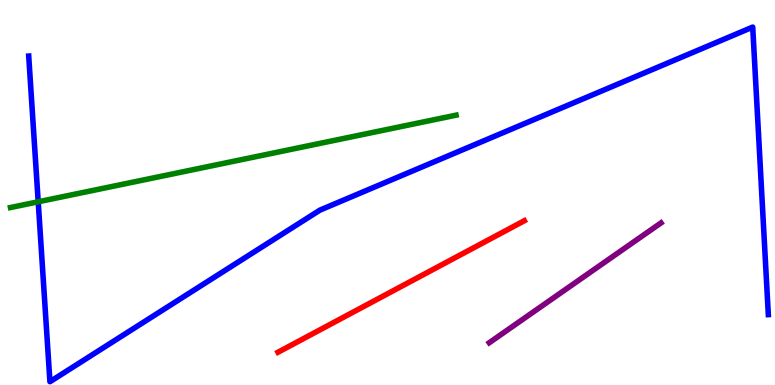[{'lines': ['blue', 'red'], 'intersections': []}, {'lines': ['green', 'red'], 'intersections': []}, {'lines': ['purple', 'red'], 'intersections': []}, {'lines': ['blue', 'green'], 'intersections': [{'x': 0.493, 'y': 4.76}]}, {'lines': ['blue', 'purple'], 'intersections': []}, {'lines': ['green', 'purple'], 'intersections': []}]